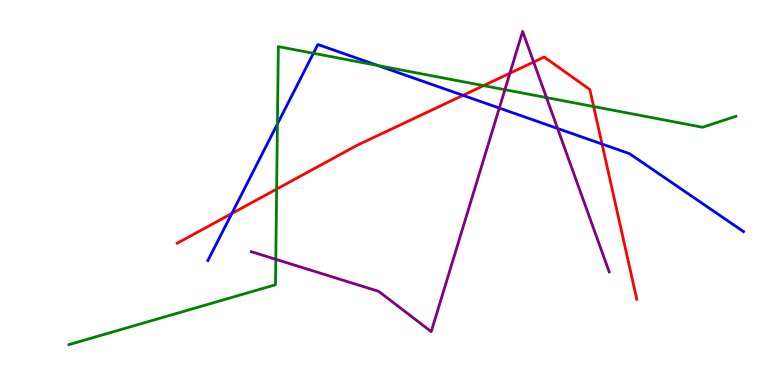[{'lines': ['blue', 'red'], 'intersections': [{'x': 2.99, 'y': 4.45}, {'x': 5.97, 'y': 7.52}, {'x': 7.77, 'y': 6.26}]}, {'lines': ['green', 'red'], 'intersections': [{'x': 3.57, 'y': 5.09}, {'x': 6.24, 'y': 7.78}, {'x': 7.66, 'y': 7.23}]}, {'lines': ['purple', 'red'], 'intersections': [{'x': 6.58, 'y': 8.1}, {'x': 6.89, 'y': 8.39}]}, {'lines': ['blue', 'green'], 'intersections': [{'x': 3.58, 'y': 6.78}, {'x': 4.04, 'y': 8.62}, {'x': 4.88, 'y': 8.3}]}, {'lines': ['blue', 'purple'], 'intersections': [{'x': 6.44, 'y': 7.19}, {'x': 7.19, 'y': 6.66}]}, {'lines': ['green', 'purple'], 'intersections': [{'x': 3.56, 'y': 3.26}, {'x': 6.51, 'y': 7.67}, {'x': 7.05, 'y': 7.47}]}]